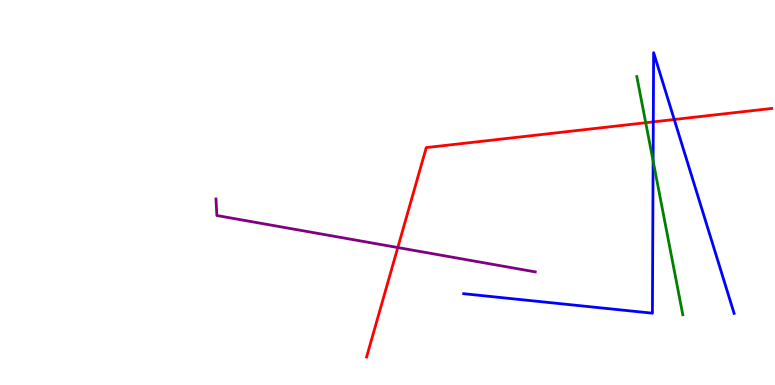[{'lines': ['blue', 'red'], 'intersections': [{'x': 8.43, 'y': 6.83}, {'x': 8.7, 'y': 6.9}]}, {'lines': ['green', 'red'], 'intersections': [{'x': 8.33, 'y': 6.81}]}, {'lines': ['purple', 'red'], 'intersections': [{'x': 5.13, 'y': 3.57}]}, {'lines': ['blue', 'green'], 'intersections': [{'x': 8.43, 'y': 5.82}]}, {'lines': ['blue', 'purple'], 'intersections': []}, {'lines': ['green', 'purple'], 'intersections': []}]